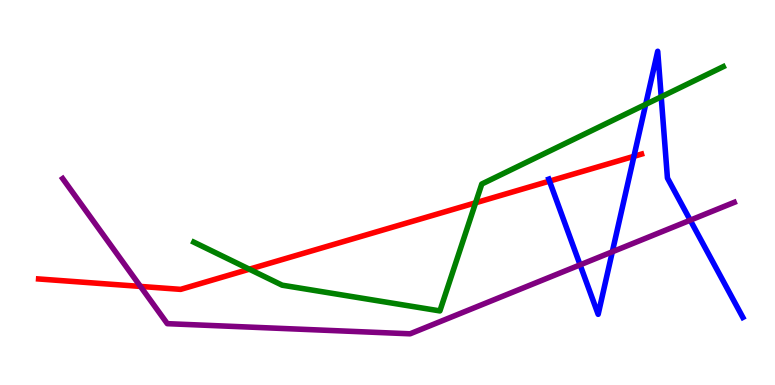[{'lines': ['blue', 'red'], 'intersections': [{'x': 7.09, 'y': 5.3}, {'x': 8.18, 'y': 5.94}]}, {'lines': ['green', 'red'], 'intersections': [{'x': 3.22, 'y': 3.01}, {'x': 6.14, 'y': 4.73}]}, {'lines': ['purple', 'red'], 'intersections': [{'x': 1.81, 'y': 2.56}]}, {'lines': ['blue', 'green'], 'intersections': [{'x': 8.33, 'y': 7.29}, {'x': 8.53, 'y': 7.49}]}, {'lines': ['blue', 'purple'], 'intersections': [{'x': 7.49, 'y': 3.12}, {'x': 7.9, 'y': 3.46}, {'x': 8.91, 'y': 4.28}]}, {'lines': ['green', 'purple'], 'intersections': []}]